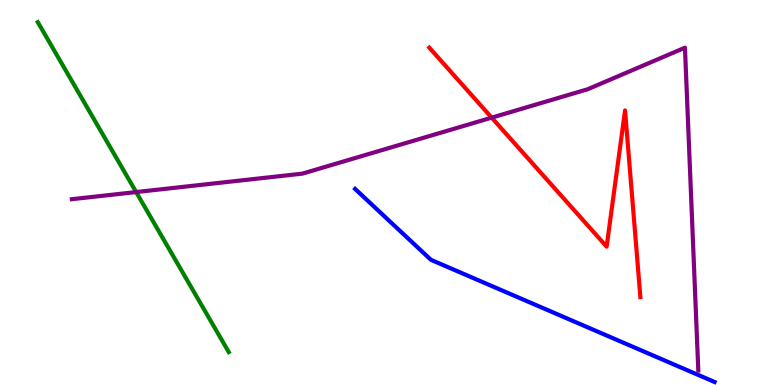[{'lines': ['blue', 'red'], 'intersections': []}, {'lines': ['green', 'red'], 'intersections': []}, {'lines': ['purple', 'red'], 'intersections': [{'x': 6.34, 'y': 6.94}]}, {'lines': ['blue', 'green'], 'intersections': []}, {'lines': ['blue', 'purple'], 'intersections': []}, {'lines': ['green', 'purple'], 'intersections': [{'x': 1.76, 'y': 5.01}]}]